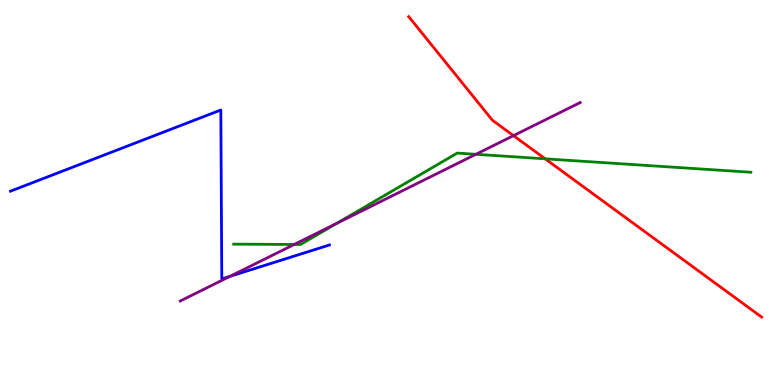[{'lines': ['blue', 'red'], 'intersections': []}, {'lines': ['green', 'red'], 'intersections': [{'x': 7.03, 'y': 5.87}]}, {'lines': ['purple', 'red'], 'intersections': [{'x': 6.63, 'y': 6.48}]}, {'lines': ['blue', 'green'], 'intersections': []}, {'lines': ['blue', 'purple'], 'intersections': [{'x': 2.97, 'y': 2.82}]}, {'lines': ['green', 'purple'], 'intersections': [{'x': 3.8, 'y': 3.65}, {'x': 4.35, 'y': 4.2}, {'x': 6.14, 'y': 5.99}]}]